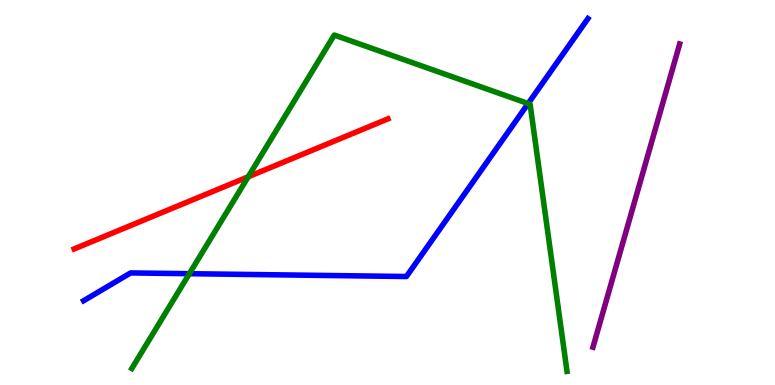[{'lines': ['blue', 'red'], 'intersections': []}, {'lines': ['green', 'red'], 'intersections': [{'x': 3.2, 'y': 5.41}]}, {'lines': ['purple', 'red'], 'intersections': []}, {'lines': ['blue', 'green'], 'intersections': [{'x': 2.44, 'y': 2.89}, {'x': 6.81, 'y': 7.31}]}, {'lines': ['blue', 'purple'], 'intersections': []}, {'lines': ['green', 'purple'], 'intersections': []}]